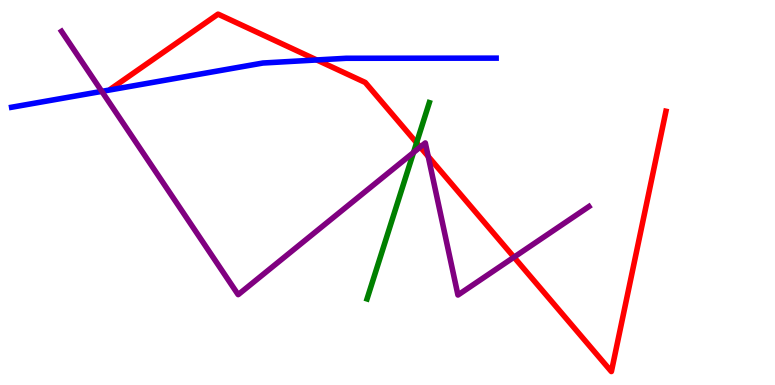[{'lines': ['blue', 'red'], 'intersections': [{'x': 4.09, 'y': 8.44}]}, {'lines': ['green', 'red'], 'intersections': [{'x': 5.38, 'y': 6.29}]}, {'lines': ['purple', 'red'], 'intersections': [{'x': 5.42, 'y': 6.18}, {'x': 5.53, 'y': 5.94}, {'x': 6.63, 'y': 3.32}]}, {'lines': ['blue', 'green'], 'intersections': []}, {'lines': ['blue', 'purple'], 'intersections': [{'x': 1.31, 'y': 7.63}]}, {'lines': ['green', 'purple'], 'intersections': [{'x': 5.34, 'y': 6.04}]}]